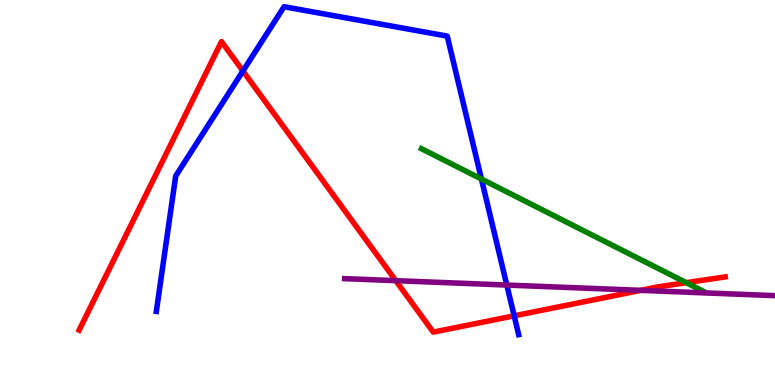[{'lines': ['blue', 'red'], 'intersections': [{'x': 3.13, 'y': 8.16}, {'x': 6.63, 'y': 1.8}]}, {'lines': ['green', 'red'], 'intersections': [{'x': 8.86, 'y': 2.66}]}, {'lines': ['purple', 'red'], 'intersections': [{'x': 5.11, 'y': 2.71}, {'x': 8.27, 'y': 2.46}]}, {'lines': ['blue', 'green'], 'intersections': [{'x': 6.21, 'y': 5.35}]}, {'lines': ['blue', 'purple'], 'intersections': [{'x': 6.54, 'y': 2.6}]}, {'lines': ['green', 'purple'], 'intersections': []}]